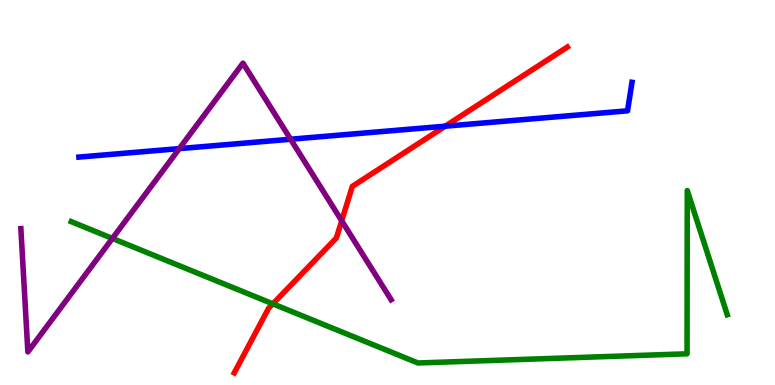[{'lines': ['blue', 'red'], 'intersections': [{'x': 5.74, 'y': 6.72}]}, {'lines': ['green', 'red'], 'intersections': [{'x': 3.52, 'y': 2.11}]}, {'lines': ['purple', 'red'], 'intersections': [{'x': 4.41, 'y': 4.27}]}, {'lines': ['blue', 'green'], 'intersections': []}, {'lines': ['blue', 'purple'], 'intersections': [{'x': 2.31, 'y': 6.14}, {'x': 3.75, 'y': 6.38}]}, {'lines': ['green', 'purple'], 'intersections': [{'x': 1.45, 'y': 3.81}]}]